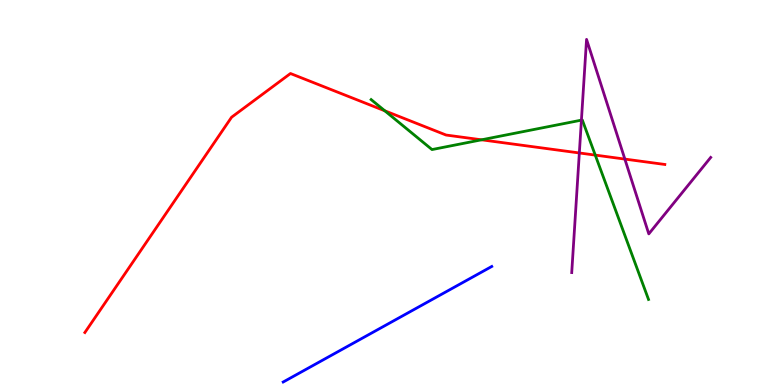[{'lines': ['blue', 'red'], 'intersections': []}, {'lines': ['green', 'red'], 'intersections': [{'x': 4.97, 'y': 7.12}, {'x': 6.21, 'y': 6.37}, {'x': 7.68, 'y': 5.97}]}, {'lines': ['purple', 'red'], 'intersections': [{'x': 7.48, 'y': 6.03}, {'x': 8.06, 'y': 5.87}]}, {'lines': ['blue', 'green'], 'intersections': []}, {'lines': ['blue', 'purple'], 'intersections': []}, {'lines': ['green', 'purple'], 'intersections': [{'x': 7.5, 'y': 6.88}]}]